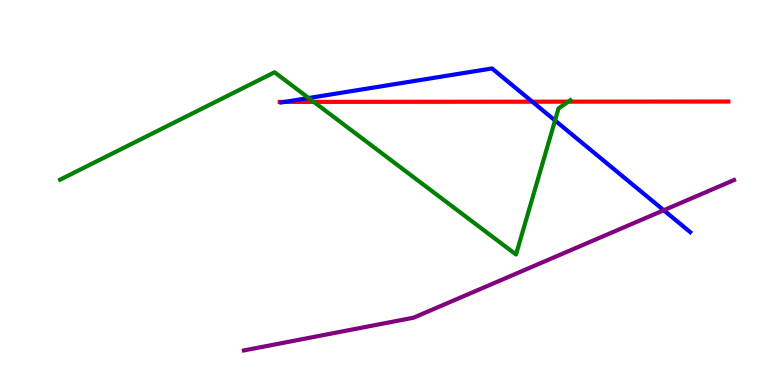[{'lines': ['blue', 'red'], 'intersections': [{'x': 3.67, 'y': 7.35}, {'x': 6.87, 'y': 7.36}]}, {'lines': ['green', 'red'], 'intersections': [{'x': 4.05, 'y': 7.35}, {'x': 7.33, 'y': 7.36}]}, {'lines': ['purple', 'red'], 'intersections': []}, {'lines': ['blue', 'green'], 'intersections': [{'x': 3.98, 'y': 7.45}, {'x': 7.16, 'y': 6.87}]}, {'lines': ['blue', 'purple'], 'intersections': [{'x': 8.56, 'y': 4.54}]}, {'lines': ['green', 'purple'], 'intersections': []}]